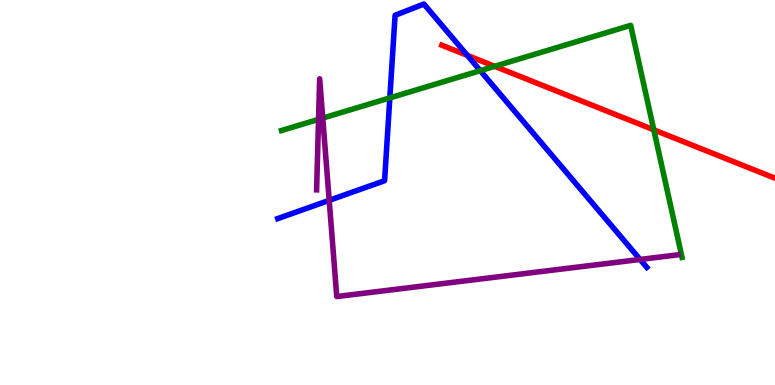[{'lines': ['blue', 'red'], 'intersections': [{'x': 6.03, 'y': 8.56}]}, {'lines': ['green', 'red'], 'intersections': [{'x': 6.38, 'y': 8.28}, {'x': 8.44, 'y': 6.63}]}, {'lines': ['purple', 'red'], 'intersections': []}, {'lines': ['blue', 'green'], 'intersections': [{'x': 5.03, 'y': 7.46}, {'x': 6.2, 'y': 8.16}]}, {'lines': ['blue', 'purple'], 'intersections': [{'x': 4.25, 'y': 4.8}, {'x': 8.26, 'y': 3.26}]}, {'lines': ['green', 'purple'], 'intersections': [{'x': 4.11, 'y': 6.9}, {'x': 4.16, 'y': 6.93}]}]